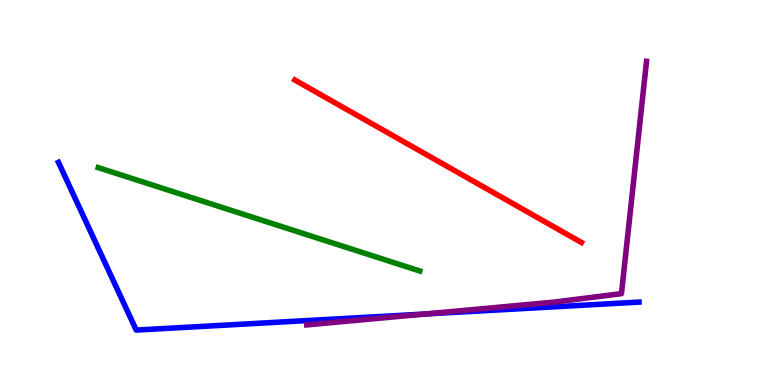[{'lines': ['blue', 'red'], 'intersections': []}, {'lines': ['green', 'red'], 'intersections': []}, {'lines': ['purple', 'red'], 'intersections': []}, {'lines': ['blue', 'green'], 'intersections': []}, {'lines': ['blue', 'purple'], 'intersections': [{'x': 5.48, 'y': 1.84}]}, {'lines': ['green', 'purple'], 'intersections': []}]